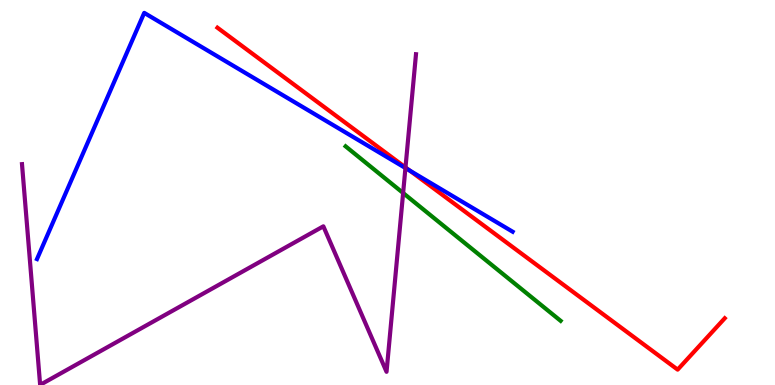[{'lines': ['blue', 'red'], 'intersections': [{'x': 5.29, 'y': 5.57}]}, {'lines': ['green', 'red'], 'intersections': []}, {'lines': ['purple', 'red'], 'intersections': [{'x': 5.23, 'y': 5.65}]}, {'lines': ['blue', 'green'], 'intersections': []}, {'lines': ['blue', 'purple'], 'intersections': [{'x': 5.23, 'y': 5.64}]}, {'lines': ['green', 'purple'], 'intersections': [{'x': 5.2, 'y': 4.99}]}]